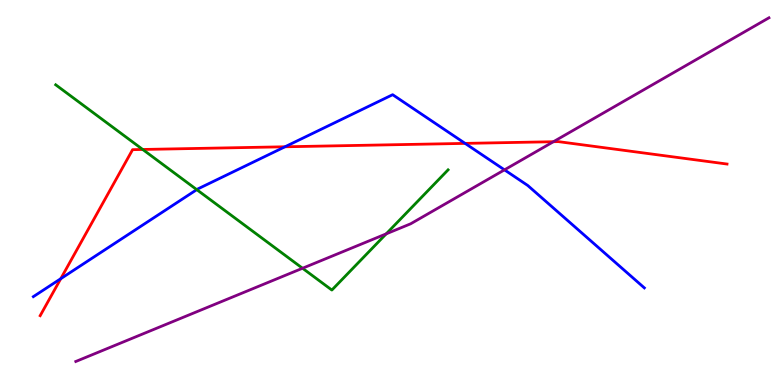[{'lines': ['blue', 'red'], 'intersections': [{'x': 0.784, 'y': 2.76}, {'x': 3.68, 'y': 6.19}, {'x': 6.0, 'y': 6.28}]}, {'lines': ['green', 'red'], 'intersections': [{'x': 1.84, 'y': 6.12}]}, {'lines': ['purple', 'red'], 'intersections': [{'x': 7.14, 'y': 6.32}]}, {'lines': ['blue', 'green'], 'intersections': [{'x': 2.54, 'y': 5.07}]}, {'lines': ['blue', 'purple'], 'intersections': [{'x': 6.51, 'y': 5.59}]}, {'lines': ['green', 'purple'], 'intersections': [{'x': 3.9, 'y': 3.03}, {'x': 4.98, 'y': 3.93}]}]